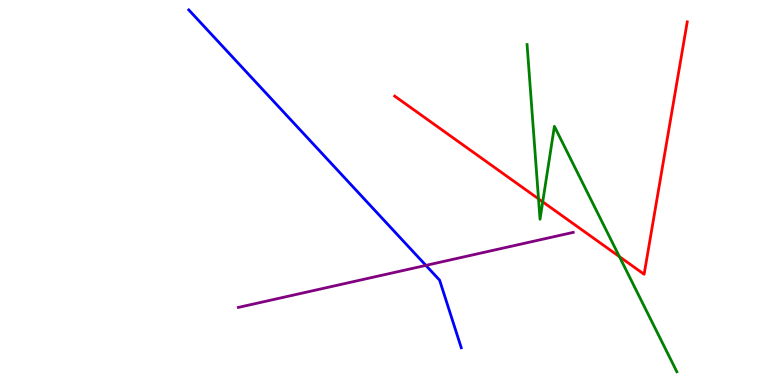[{'lines': ['blue', 'red'], 'intersections': []}, {'lines': ['green', 'red'], 'intersections': [{'x': 6.95, 'y': 4.84}, {'x': 7.0, 'y': 4.76}, {'x': 7.99, 'y': 3.33}]}, {'lines': ['purple', 'red'], 'intersections': []}, {'lines': ['blue', 'green'], 'intersections': []}, {'lines': ['blue', 'purple'], 'intersections': [{'x': 5.5, 'y': 3.11}]}, {'lines': ['green', 'purple'], 'intersections': []}]